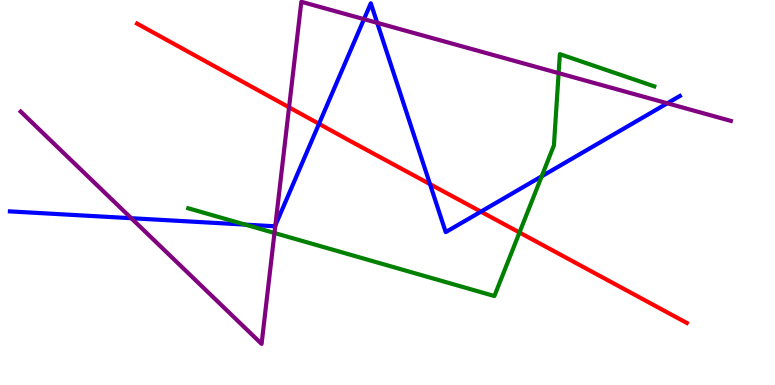[{'lines': ['blue', 'red'], 'intersections': [{'x': 4.12, 'y': 6.78}, {'x': 5.55, 'y': 5.22}, {'x': 6.21, 'y': 4.5}]}, {'lines': ['green', 'red'], 'intersections': [{'x': 6.7, 'y': 3.96}]}, {'lines': ['purple', 'red'], 'intersections': [{'x': 3.73, 'y': 7.21}]}, {'lines': ['blue', 'green'], 'intersections': [{'x': 3.16, 'y': 4.17}, {'x': 6.99, 'y': 5.42}]}, {'lines': ['blue', 'purple'], 'intersections': [{'x': 1.69, 'y': 4.33}, {'x': 3.55, 'y': 4.15}, {'x': 4.7, 'y': 9.5}, {'x': 4.87, 'y': 9.41}, {'x': 8.61, 'y': 7.32}]}, {'lines': ['green', 'purple'], 'intersections': [{'x': 3.54, 'y': 3.95}, {'x': 7.21, 'y': 8.1}]}]